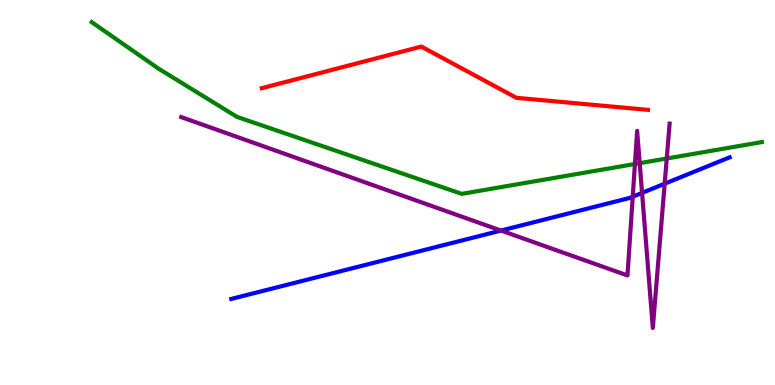[{'lines': ['blue', 'red'], 'intersections': []}, {'lines': ['green', 'red'], 'intersections': []}, {'lines': ['purple', 'red'], 'intersections': []}, {'lines': ['blue', 'green'], 'intersections': []}, {'lines': ['blue', 'purple'], 'intersections': [{'x': 6.46, 'y': 4.01}, {'x': 8.16, 'y': 4.89}, {'x': 8.28, 'y': 4.99}, {'x': 8.58, 'y': 5.23}]}, {'lines': ['green', 'purple'], 'intersections': [{'x': 8.19, 'y': 5.74}, {'x': 8.25, 'y': 5.76}, {'x': 8.6, 'y': 5.88}]}]